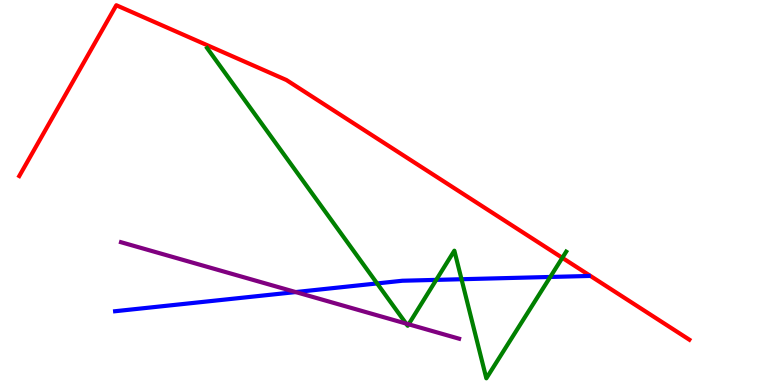[{'lines': ['blue', 'red'], 'intersections': []}, {'lines': ['green', 'red'], 'intersections': [{'x': 7.26, 'y': 3.3}]}, {'lines': ['purple', 'red'], 'intersections': []}, {'lines': ['blue', 'green'], 'intersections': [{'x': 4.87, 'y': 2.64}, {'x': 5.63, 'y': 2.73}, {'x': 5.96, 'y': 2.75}, {'x': 7.1, 'y': 2.81}]}, {'lines': ['blue', 'purple'], 'intersections': [{'x': 3.82, 'y': 2.41}]}, {'lines': ['green', 'purple'], 'intersections': [{'x': 5.24, 'y': 1.6}, {'x': 5.27, 'y': 1.58}]}]